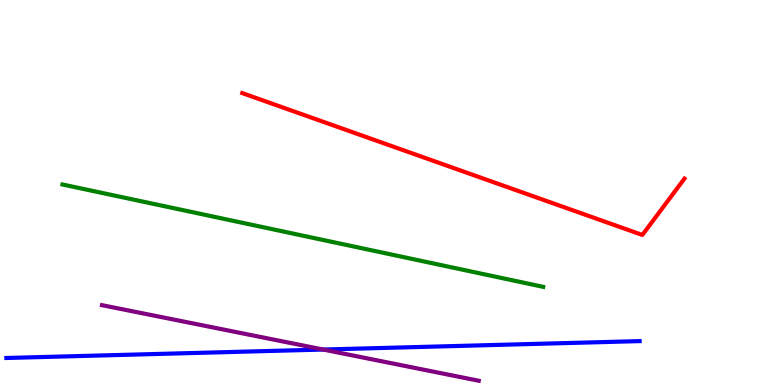[{'lines': ['blue', 'red'], 'intersections': []}, {'lines': ['green', 'red'], 'intersections': []}, {'lines': ['purple', 'red'], 'intersections': []}, {'lines': ['blue', 'green'], 'intersections': []}, {'lines': ['blue', 'purple'], 'intersections': [{'x': 4.17, 'y': 0.921}]}, {'lines': ['green', 'purple'], 'intersections': []}]